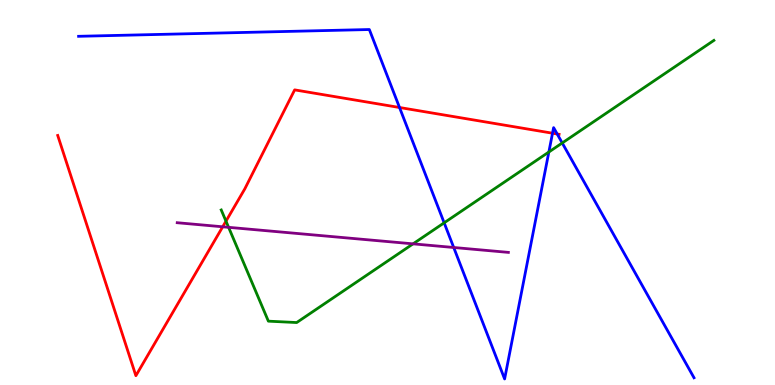[{'lines': ['blue', 'red'], 'intersections': [{'x': 5.16, 'y': 7.21}, {'x': 7.13, 'y': 6.54}, {'x': 7.19, 'y': 6.52}]}, {'lines': ['green', 'red'], 'intersections': [{'x': 2.92, 'y': 4.26}]}, {'lines': ['purple', 'red'], 'intersections': [{'x': 2.87, 'y': 4.11}]}, {'lines': ['blue', 'green'], 'intersections': [{'x': 5.73, 'y': 4.21}, {'x': 7.08, 'y': 6.05}, {'x': 7.25, 'y': 6.29}]}, {'lines': ['blue', 'purple'], 'intersections': [{'x': 5.85, 'y': 3.57}]}, {'lines': ['green', 'purple'], 'intersections': [{'x': 2.95, 'y': 4.1}, {'x': 5.33, 'y': 3.67}]}]